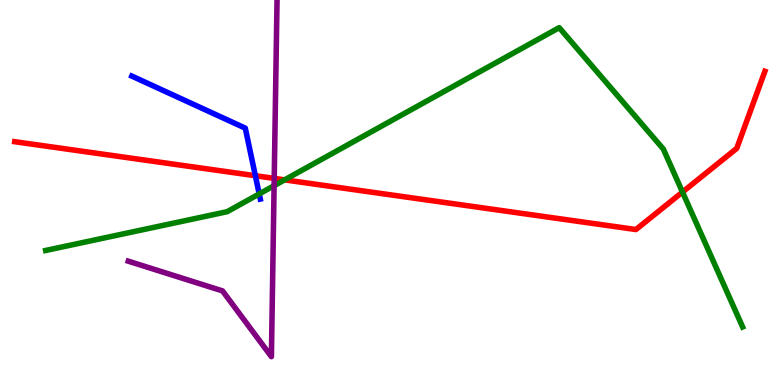[{'lines': ['blue', 'red'], 'intersections': [{'x': 3.3, 'y': 5.44}]}, {'lines': ['green', 'red'], 'intersections': [{'x': 3.67, 'y': 5.33}, {'x': 8.81, 'y': 5.01}]}, {'lines': ['purple', 'red'], 'intersections': [{'x': 3.54, 'y': 5.37}]}, {'lines': ['blue', 'green'], 'intersections': [{'x': 3.34, 'y': 4.96}]}, {'lines': ['blue', 'purple'], 'intersections': []}, {'lines': ['green', 'purple'], 'intersections': [{'x': 3.54, 'y': 5.18}]}]